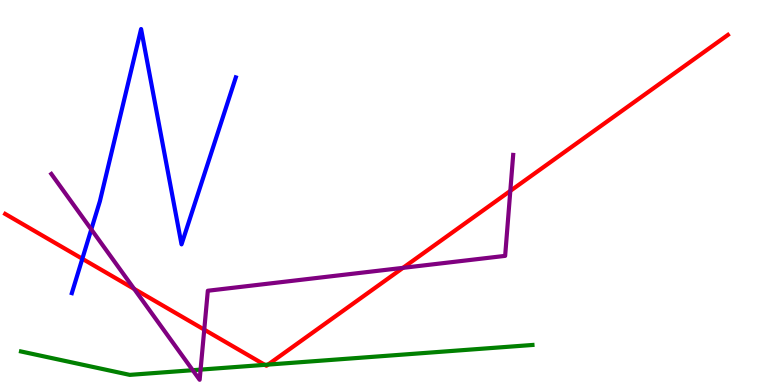[{'lines': ['blue', 'red'], 'intersections': [{'x': 1.06, 'y': 3.28}]}, {'lines': ['green', 'red'], 'intersections': [{'x': 3.42, 'y': 0.524}, {'x': 3.46, 'y': 0.53}]}, {'lines': ['purple', 'red'], 'intersections': [{'x': 1.73, 'y': 2.5}, {'x': 2.64, 'y': 1.44}, {'x': 5.2, 'y': 3.04}, {'x': 6.58, 'y': 5.04}]}, {'lines': ['blue', 'green'], 'intersections': []}, {'lines': ['blue', 'purple'], 'intersections': [{'x': 1.18, 'y': 4.04}]}, {'lines': ['green', 'purple'], 'intersections': [{'x': 2.49, 'y': 0.384}, {'x': 2.59, 'y': 0.4}]}]